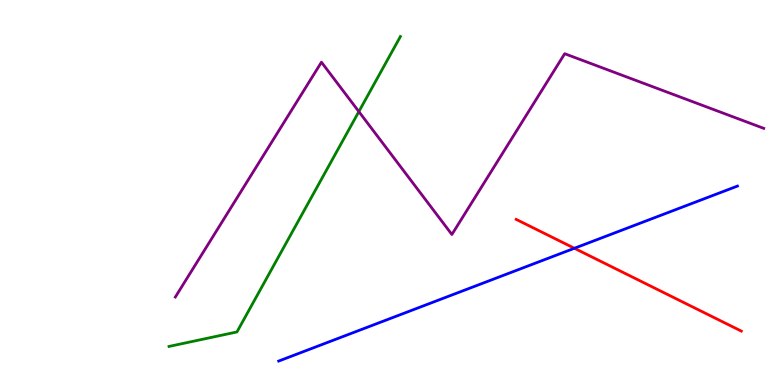[{'lines': ['blue', 'red'], 'intersections': [{'x': 7.41, 'y': 3.55}]}, {'lines': ['green', 'red'], 'intersections': []}, {'lines': ['purple', 'red'], 'intersections': []}, {'lines': ['blue', 'green'], 'intersections': []}, {'lines': ['blue', 'purple'], 'intersections': []}, {'lines': ['green', 'purple'], 'intersections': [{'x': 4.63, 'y': 7.1}]}]